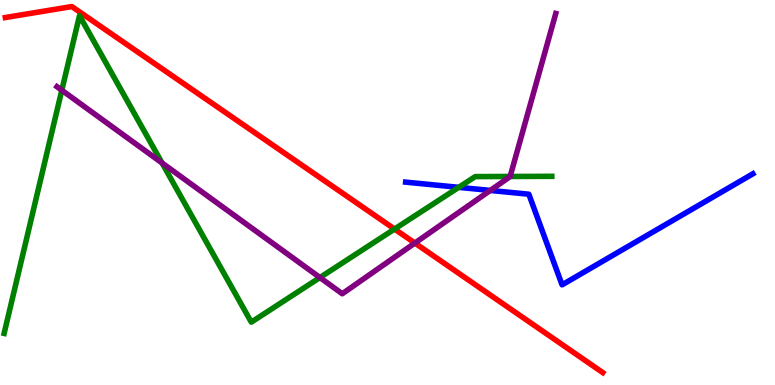[{'lines': ['blue', 'red'], 'intersections': []}, {'lines': ['green', 'red'], 'intersections': [{'x': 5.09, 'y': 4.05}]}, {'lines': ['purple', 'red'], 'intersections': [{'x': 5.35, 'y': 3.69}]}, {'lines': ['blue', 'green'], 'intersections': [{'x': 5.92, 'y': 5.13}]}, {'lines': ['blue', 'purple'], 'intersections': [{'x': 6.33, 'y': 5.05}]}, {'lines': ['green', 'purple'], 'intersections': [{'x': 0.798, 'y': 7.66}, {'x': 2.09, 'y': 5.77}, {'x': 4.13, 'y': 2.79}, {'x': 6.58, 'y': 5.42}]}]